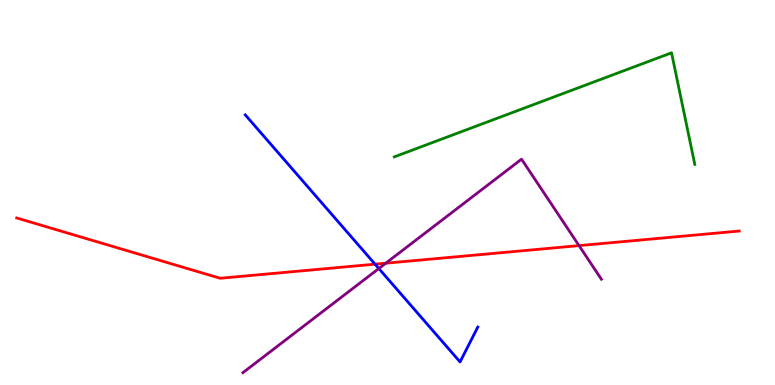[{'lines': ['blue', 'red'], 'intersections': [{'x': 4.84, 'y': 3.14}]}, {'lines': ['green', 'red'], 'intersections': []}, {'lines': ['purple', 'red'], 'intersections': [{'x': 4.98, 'y': 3.16}, {'x': 7.47, 'y': 3.62}]}, {'lines': ['blue', 'green'], 'intersections': []}, {'lines': ['blue', 'purple'], 'intersections': [{'x': 4.89, 'y': 3.03}]}, {'lines': ['green', 'purple'], 'intersections': []}]